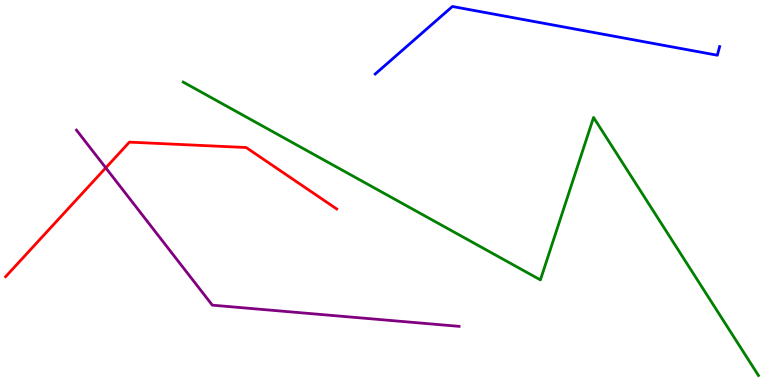[{'lines': ['blue', 'red'], 'intersections': []}, {'lines': ['green', 'red'], 'intersections': []}, {'lines': ['purple', 'red'], 'intersections': [{'x': 1.36, 'y': 5.64}]}, {'lines': ['blue', 'green'], 'intersections': []}, {'lines': ['blue', 'purple'], 'intersections': []}, {'lines': ['green', 'purple'], 'intersections': []}]